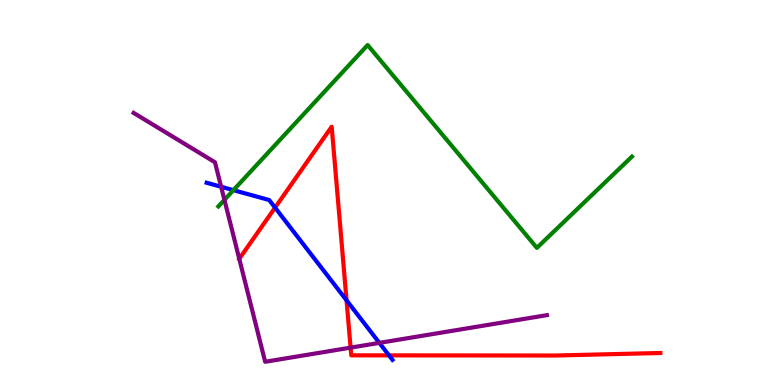[{'lines': ['blue', 'red'], 'intersections': [{'x': 3.55, 'y': 4.61}, {'x': 4.47, 'y': 2.2}, {'x': 5.02, 'y': 0.77}]}, {'lines': ['green', 'red'], 'intersections': []}, {'lines': ['purple', 'red'], 'intersections': [{'x': 3.09, 'y': 3.28}, {'x': 4.52, 'y': 0.97}]}, {'lines': ['blue', 'green'], 'intersections': [{'x': 3.01, 'y': 5.06}]}, {'lines': ['blue', 'purple'], 'intersections': [{'x': 2.85, 'y': 5.15}, {'x': 4.9, 'y': 1.09}]}, {'lines': ['green', 'purple'], 'intersections': [{'x': 2.9, 'y': 4.81}]}]